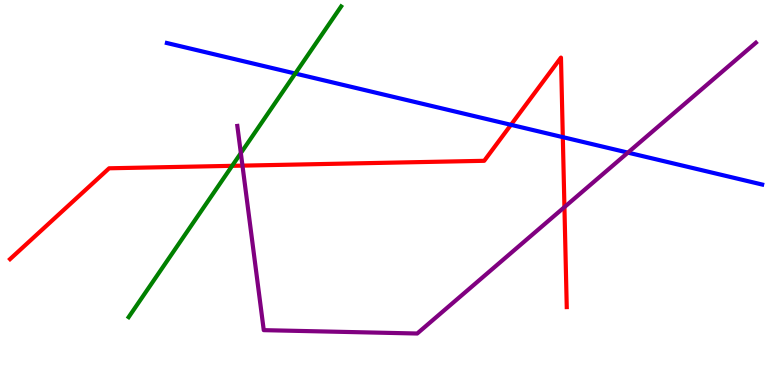[{'lines': ['blue', 'red'], 'intersections': [{'x': 6.59, 'y': 6.76}, {'x': 7.26, 'y': 6.44}]}, {'lines': ['green', 'red'], 'intersections': [{'x': 3.0, 'y': 5.69}]}, {'lines': ['purple', 'red'], 'intersections': [{'x': 3.13, 'y': 5.7}, {'x': 7.28, 'y': 4.62}]}, {'lines': ['blue', 'green'], 'intersections': [{'x': 3.81, 'y': 8.09}]}, {'lines': ['blue', 'purple'], 'intersections': [{'x': 8.1, 'y': 6.04}]}, {'lines': ['green', 'purple'], 'intersections': [{'x': 3.11, 'y': 6.02}]}]